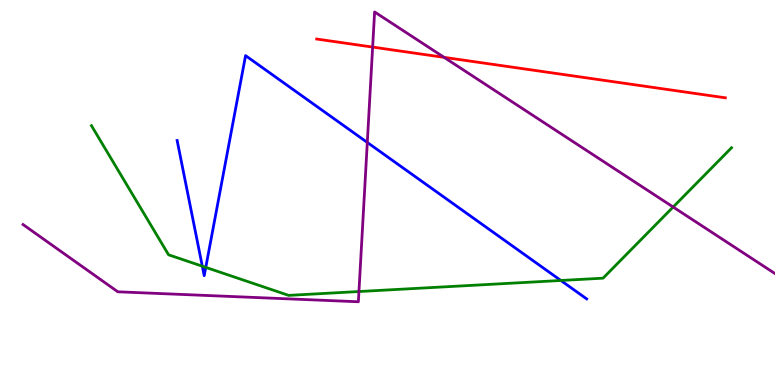[{'lines': ['blue', 'red'], 'intersections': []}, {'lines': ['green', 'red'], 'intersections': []}, {'lines': ['purple', 'red'], 'intersections': [{'x': 4.81, 'y': 8.78}, {'x': 5.73, 'y': 8.51}]}, {'lines': ['blue', 'green'], 'intersections': [{'x': 2.61, 'y': 3.09}, {'x': 2.66, 'y': 3.06}, {'x': 7.24, 'y': 2.71}]}, {'lines': ['blue', 'purple'], 'intersections': [{'x': 4.74, 'y': 6.3}]}, {'lines': ['green', 'purple'], 'intersections': [{'x': 4.63, 'y': 2.43}, {'x': 8.69, 'y': 4.62}]}]